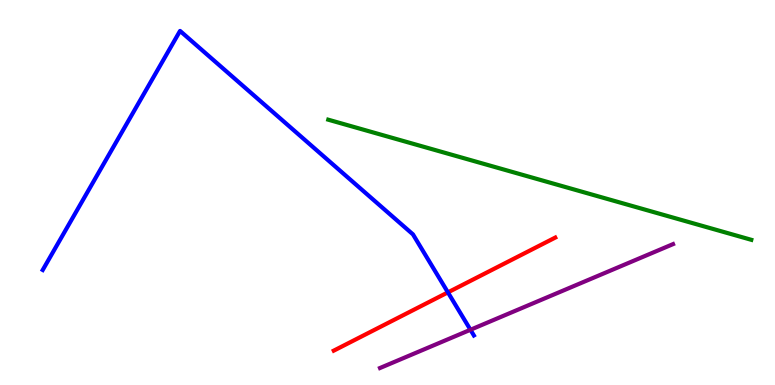[{'lines': ['blue', 'red'], 'intersections': [{'x': 5.78, 'y': 2.41}]}, {'lines': ['green', 'red'], 'intersections': []}, {'lines': ['purple', 'red'], 'intersections': []}, {'lines': ['blue', 'green'], 'intersections': []}, {'lines': ['blue', 'purple'], 'intersections': [{'x': 6.07, 'y': 1.43}]}, {'lines': ['green', 'purple'], 'intersections': []}]